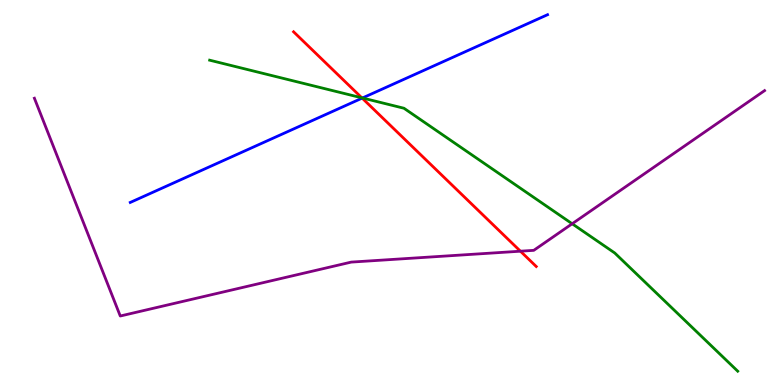[{'lines': ['blue', 'red'], 'intersections': [{'x': 4.67, 'y': 7.45}]}, {'lines': ['green', 'red'], 'intersections': [{'x': 4.67, 'y': 7.46}]}, {'lines': ['purple', 'red'], 'intersections': [{'x': 6.72, 'y': 3.48}]}, {'lines': ['blue', 'green'], 'intersections': [{'x': 4.68, 'y': 7.46}]}, {'lines': ['blue', 'purple'], 'intersections': []}, {'lines': ['green', 'purple'], 'intersections': [{'x': 7.38, 'y': 4.19}]}]